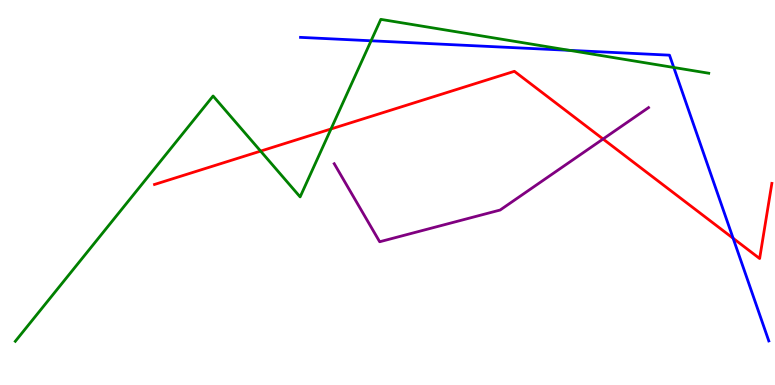[{'lines': ['blue', 'red'], 'intersections': [{'x': 9.46, 'y': 3.81}]}, {'lines': ['green', 'red'], 'intersections': [{'x': 3.36, 'y': 6.08}, {'x': 4.27, 'y': 6.65}]}, {'lines': ['purple', 'red'], 'intersections': [{'x': 7.78, 'y': 6.39}]}, {'lines': ['blue', 'green'], 'intersections': [{'x': 4.79, 'y': 8.94}, {'x': 7.35, 'y': 8.69}, {'x': 8.69, 'y': 8.25}]}, {'lines': ['blue', 'purple'], 'intersections': []}, {'lines': ['green', 'purple'], 'intersections': []}]